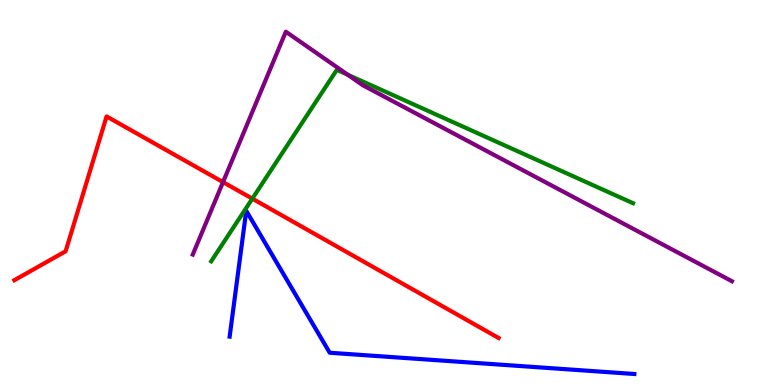[{'lines': ['blue', 'red'], 'intersections': []}, {'lines': ['green', 'red'], 'intersections': [{'x': 3.26, 'y': 4.84}]}, {'lines': ['purple', 'red'], 'intersections': [{'x': 2.88, 'y': 5.27}]}, {'lines': ['blue', 'green'], 'intersections': []}, {'lines': ['blue', 'purple'], 'intersections': []}, {'lines': ['green', 'purple'], 'intersections': [{'x': 4.49, 'y': 8.06}]}]